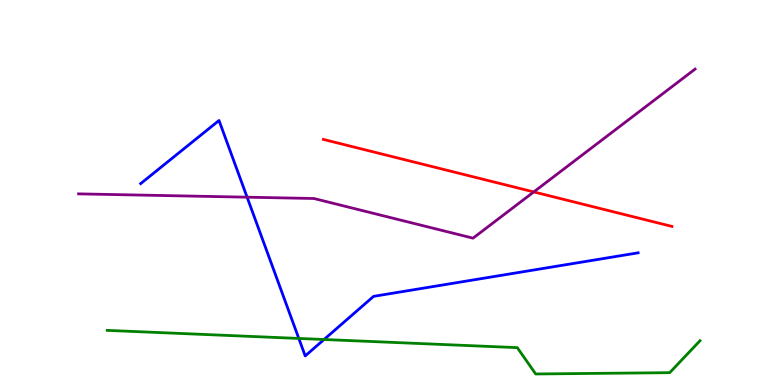[{'lines': ['blue', 'red'], 'intersections': []}, {'lines': ['green', 'red'], 'intersections': []}, {'lines': ['purple', 'red'], 'intersections': [{'x': 6.89, 'y': 5.01}]}, {'lines': ['blue', 'green'], 'intersections': [{'x': 3.86, 'y': 1.21}, {'x': 4.18, 'y': 1.18}]}, {'lines': ['blue', 'purple'], 'intersections': [{'x': 3.19, 'y': 4.88}]}, {'lines': ['green', 'purple'], 'intersections': []}]